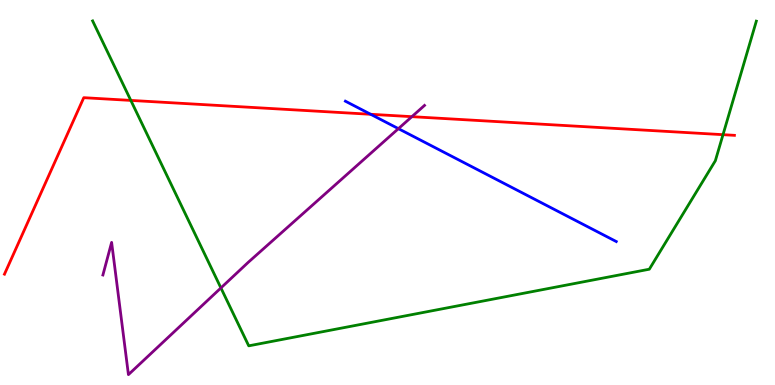[{'lines': ['blue', 'red'], 'intersections': [{'x': 4.78, 'y': 7.03}]}, {'lines': ['green', 'red'], 'intersections': [{'x': 1.69, 'y': 7.39}, {'x': 9.33, 'y': 6.5}]}, {'lines': ['purple', 'red'], 'intersections': [{'x': 5.31, 'y': 6.97}]}, {'lines': ['blue', 'green'], 'intersections': []}, {'lines': ['blue', 'purple'], 'intersections': [{'x': 5.14, 'y': 6.66}]}, {'lines': ['green', 'purple'], 'intersections': [{'x': 2.85, 'y': 2.52}]}]